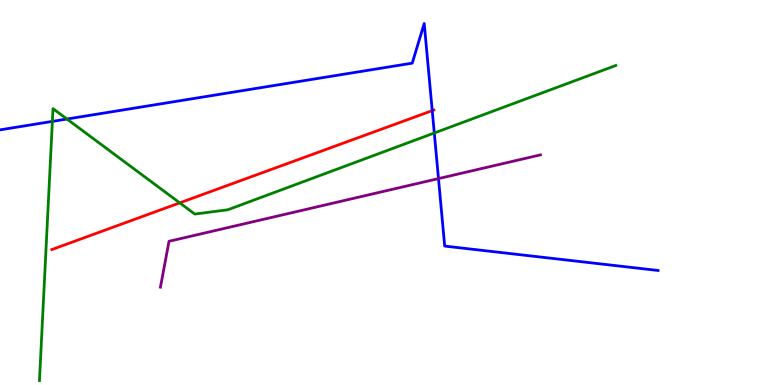[{'lines': ['blue', 'red'], 'intersections': [{'x': 5.58, 'y': 7.13}]}, {'lines': ['green', 'red'], 'intersections': [{'x': 2.32, 'y': 4.73}]}, {'lines': ['purple', 'red'], 'intersections': []}, {'lines': ['blue', 'green'], 'intersections': [{'x': 0.676, 'y': 6.85}, {'x': 0.864, 'y': 6.91}, {'x': 5.6, 'y': 6.55}]}, {'lines': ['blue', 'purple'], 'intersections': [{'x': 5.66, 'y': 5.36}]}, {'lines': ['green', 'purple'], 'intersections': []}]